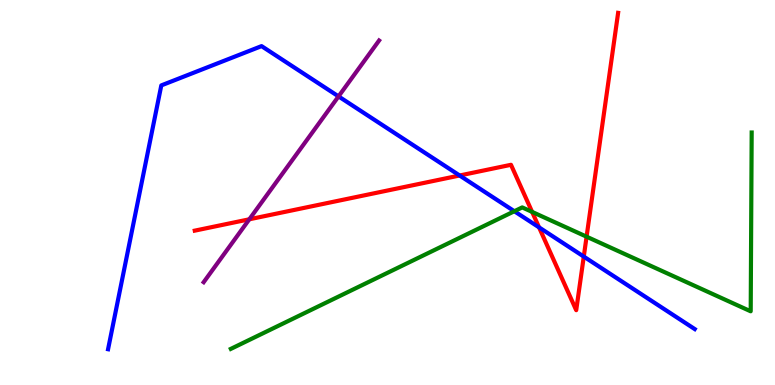[{'lines': ['blue', 'red'], 'intersections': [{'x': 5.93, 'y': 5.44}, {'x': 6.96, 'y': 4.09}, {'x': 7.53, 'y': 3.34}]}, {'lines': ['green', 'red'], 'intersections': [{'x': 6.87, 'y': 4.5}, {'x': 7.57, 'y': 3.85}]}, {'lines': ['purple', 'red'], 'intersections': [{'x': 3.22, 'y': 4.3}]}, {'lines': ['blue', 'green'], 'intersections': [{'x': 6.64, 'y': 4.51}]}, {'lines': ['blue', 'purple'], 'intersections': [{'x': 4.37, 'y': 7.5}]}, {'lines': ['green', 'purple'], 'intersections': []}]